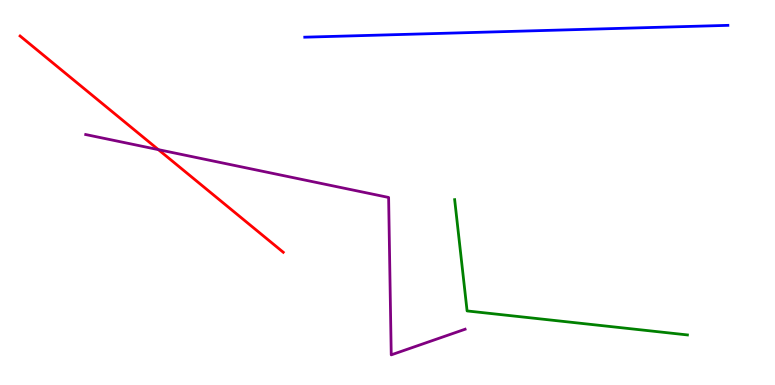[{'lines': ['blue', 'red'], 'intersections': []}, {'lines': ['green', 'red'], 'intersections': []}, {'lines': ['purple', 'red'], 'intersections': [{'x': 2.04, 'y': 6.11}]}, {'lines': ['blue', 'green'], 'intersections': []}, {'lines': ['blue', 'purple'], 'intersections': []}, {'lines': ['green', 'purple'], 'intersections': []}]